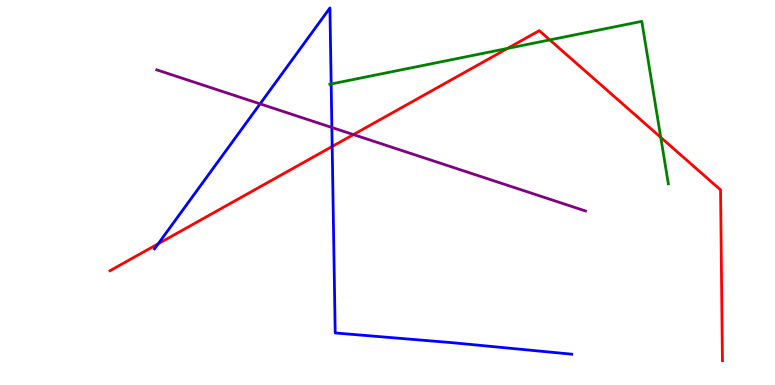[{'lines': ['blue', 'red'], 'intersections': [{'x': 2.04, 'y': 3.67}, {'x': 4.29, 'y': 6.2}]}, {'lines': ['green', 'red'], 'intersections': [{'x': 6.55, 'y': 8.74}, {'x': 7.09, 'y': 8.96}, {'x': 8.53, 'y': 6.43}]}, {'lines': ['purple', 'red'], 'intersections': [{'x': 4.56, 'y': 6.5}]}, {'lines': ['blue', 'green'], 'intersections': [{'x': 4.27, 'y': 7.82}]}, {'lines': ['blue', 'purple'], 'intersections': [{'x': 3.36, 'y': 7.3}, {'x': 4.28, 'y': 6.69}]}, {'lines': ['green', 'purple'], 'intersections': []}]